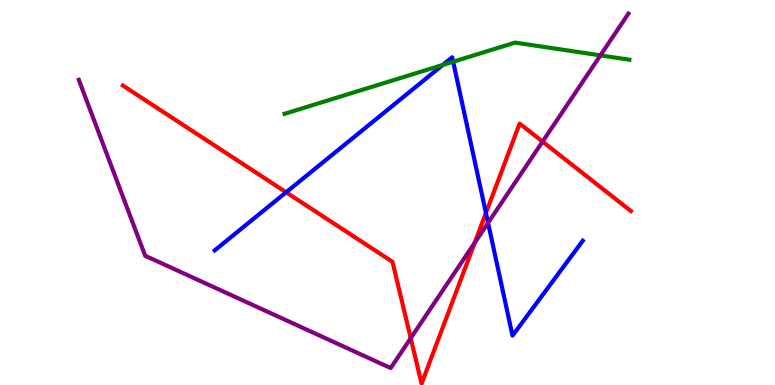[{'lines': ['blue', 'red'], 'intersections': [{'x': 3.69, 'y': 5.01}, {'x': 6.27, 'y': 4.47}]}, {'lines': ['green', 'red'], 'intersections': []}, {'lines': ['purple', 'red'], 'intersections': [{'x': 5.3, 'y': 1.22}, {'x': 6.12, 'y': 3.69}, {'x': 7.0, 'y': 6.32}]}, {'lines': ['blue', 'green'], 'intersections': [{'x': 5.71, 'y': 8.31}, {'x': 5.85, 'y': 8.4}]}, {'lines': ['blue', 'purple'], 'intersections': [{'x': 6.3, 'y': 4.21}]}, {'lines': ['green', 'purple'], 'intersections': [{'x': 7.75, 'y': 8.56}]}]